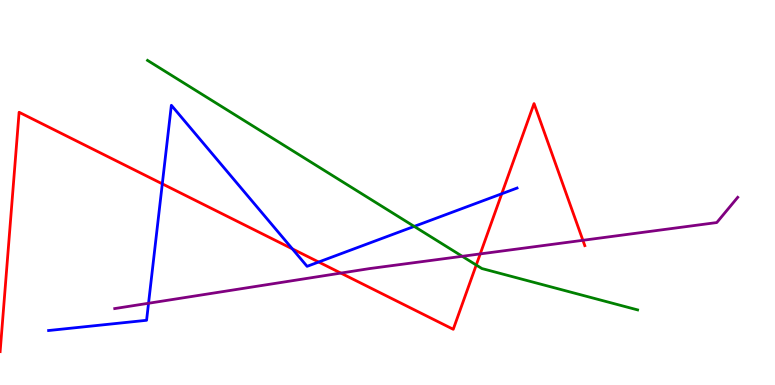[{'lines': ['blue', 'red'], 'intersections': [{'x': 2.09, 'y': 5.22}, {'x': 3.77, 'y': 3.54}, {'x': 4.11, 'y': 3.19}, {'x': 6.47, 'y': 4.97}]}, {'lines': ['green', 'red'], 'intersections': [{'x': 6.15, 'y': 3.12}]}, {'lines': ['purple', 'red'], 'intersections': [{'x': 4.4, 'y': 2.91}, {'x': 6.2, 'y': 3.4}, {'x': 7.52, 'y': 3.76}]}, {'lines': ['blue', 'green'], 'intersections': [{'x': 5.34, 'y': 4.12}]}, {'lines': ['blue', 'purple'], 'intersections': [{'x': 1.92, 'y': 2.12}]}, {'lines': ['green', 'purple'], 'intersections': [{'x': 5.96, 'y': 3.34}]}]